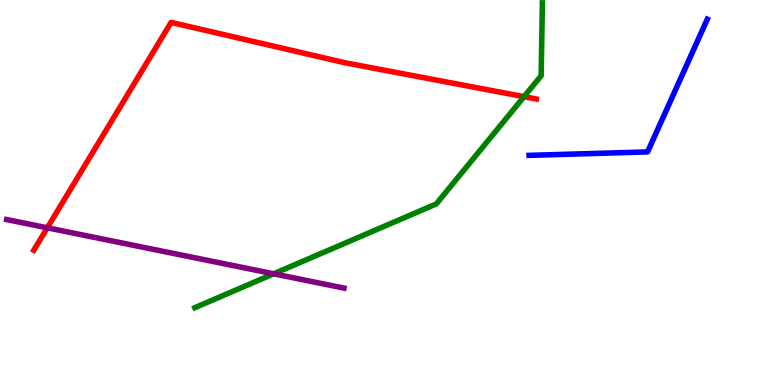[{'lines': ['blue', 'red'], 'intersections': []}, {'lines': ['green', 'red'], 'intersections': [{'x': 6.76, 'y': 7.49}]}, {'lines': ['purple', 'red'], 'intersections': [{'x': 0.61, 'y': 4.08}]}, {'lines': ['blue', 'green'], 'intersections': []}, {'lines': ['blue', 'purple'], 'intersections': []}, {'lines': ['green', 'purple'], 'intersections': [{'x': 3.53, 'y': 2.89}]}]